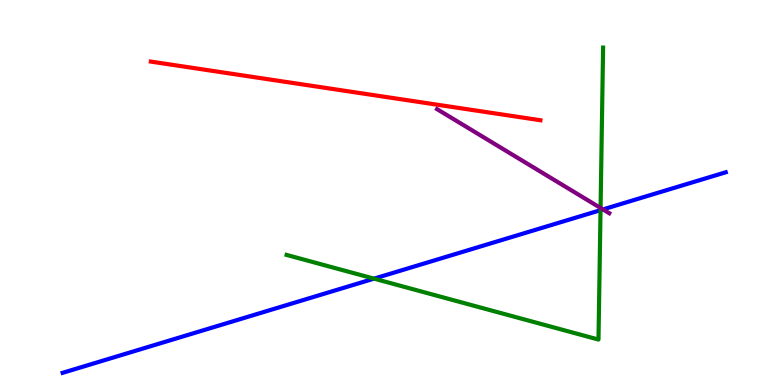[{'lines': ['blue', 'red'], 'intersections': []}, {'lines': ['green', 'red'], 'intersections': []}, {'lines': ['purple', 'red'], 'intersections': []}, {'lines': ['blue', 'green'], 'intersections': [{'x': 4.83, 'y': 2.76}, {'x': 7.75, 'y': 4.54}]}, {'lines': ['blue', 'purple'], 'intersections': [{'x': 7.78, 'y': 4.56}]}, {'lines': ['green', 'purple'], 'intersections': [{'x': 7.75, 'y': 4.6}]}]